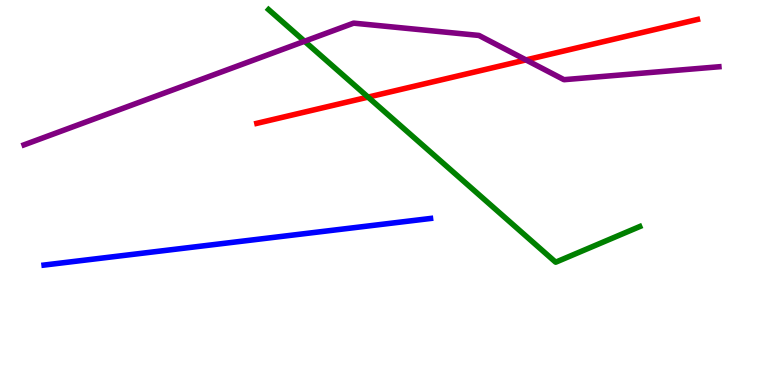[{'lines': ['blue', 'red'], 'intersections': []}, {'lines': ['green', 'red'], 'intersections': [{'x': 4.75, 'y': 7.48}]}, {'lines': ['purple', 'red'], 'intersections': [{'x': 6.79, 'y': 8.44}]}, {'lines': ['blue', 'green'], 'intersections': []}, {'lines': ['blue', 'purple'], 'intersections': []}, {'lines': ['green', 'purple'], 'intersections': [{'x': 3.93, 'y': 8.93}]}]